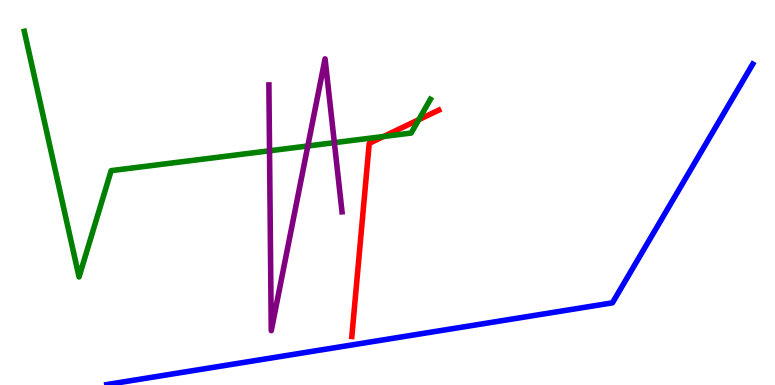[{'lines': ['blue', 'red'], 'intersections': []}, {'lines': ['green', 'red'], 'intersections': [{'x': 4.95, 'y': 6.45}, {'x': 5.4, 'y': 6.89}]}, {'lines': ['purple', 'red'], 'intersections': []}, {'lines': ['blue', 'green'], 'intersections': []}, {'lines': ['blue', 'purple'], 'intersections': []}, {'lines': ['green', 'purple'], 'intersections': [{'x': 3.48, 'y': 6.08}, {'x': 3.97, 'y': 6.21}, {'x': 4.31, 'y': 6.29}]}]